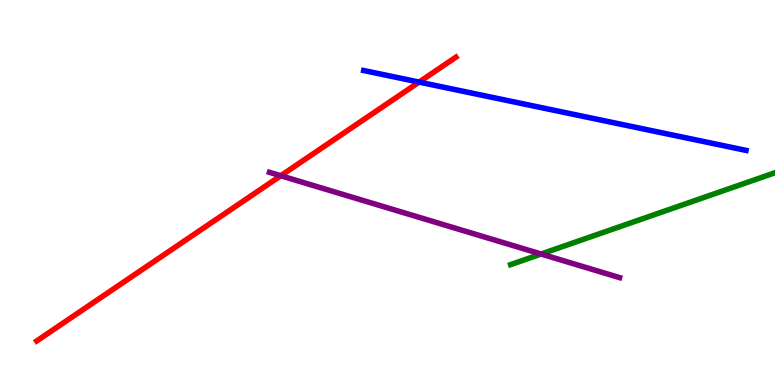[{'lines': ['blue', 'red'], 'intersections': [{'x': 5.41, 'y': 7.87}]}, {'lines': ['green', 'red'], 'intersections': []}, {'lines': ['purple', 'red'], 'intersections': [{'x': 3.62, 'y': 5.44}]}, {'lines': ['blue', 'green'], 'intersections': []}, {'lines': ['blue', 'purple'], 'intersections': []}, {'lines': ['green', 'purple'], 'intersections': [{'x': 6.98, 'y': 3.4}]}]